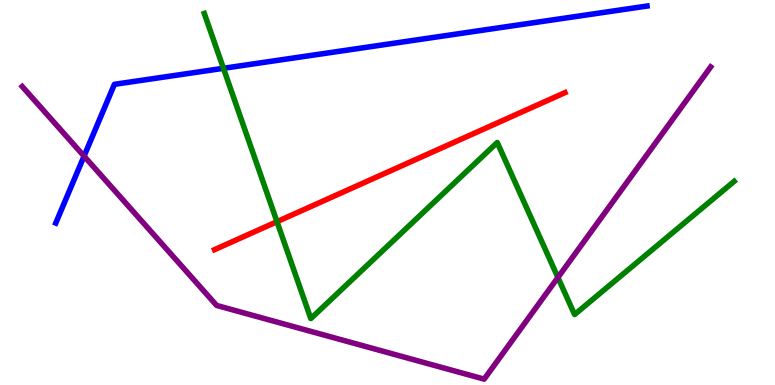[{'lines': ['blue', 'red'], 'intersections': []}, {'lines': ['green', 'red'], 'intersections': [{'x': 3.57, 'y': 4.24}]}, {'lines': ['purple', 'red'], 'intersections': []}, {'lines': ['blue', 'green'], 'intersections': [{'x': 2.88, 'y': 8.23}]}, {'lines': ['blue', 'purple'], 'intersections': [{'x': 1.08, 'y': 5.94}]}, {'lines': ['green', 'purple'], 'intersections': [{'x': 7.2, 'y': 2.79}]}]